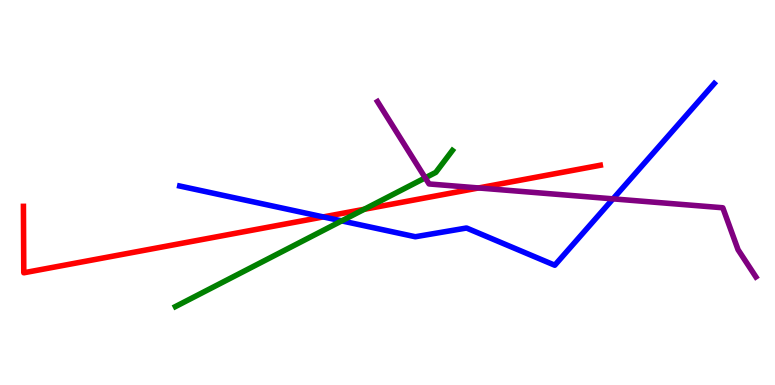[{'lines': ['blue', 'red'], 'intersections': [{'x': 4.17, 'y': 4.37}]}, {'lines': ['green', 'red'], 'intersections': [{'x': 4.7, 'y': 4.56}]}, {'lines': ['purple', 'red'], 'intersections': [{'x': 6.18, 'y': 5.12}]}, {'lines': ['blue', 'green'], 'intersections': [{'x': 4.41, 'y': 4.26}]}, {'lines': ['blue', 'purple'], 'intersections': [{'x': 7.91, 'y': 4.83}]}, {'lines': ['green', 'purple'], 'intersections': [{'x': 5.49, 'y': 5.38}]}]